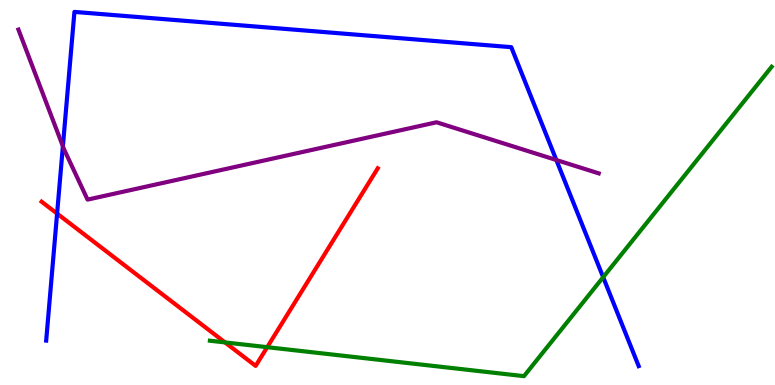[{'lines': ['blue', 'red'], 'intersections': [{'x': 0.737, 'y': 4.45}]}, {'lines': ['green', 'red'], 'intersections': [{'x': 2.9, 'y': 1.11}, {'x': 3.45, 'y': 0.982}]}, {'lines': ['purple', 'red'], 'intersections': []}, {'lines': ['blue', 'green'], 'intersections': [{'x': 7.78, 'y': 2.8}]}, {'lines': ['blue', 'purple'], 'intersections': [{'x': 0.811, 'y': 6.2}, {'x': 7.18, 'y': 5.84}]}, {'lines': ['green', 'purple'], 'intersections': []}]